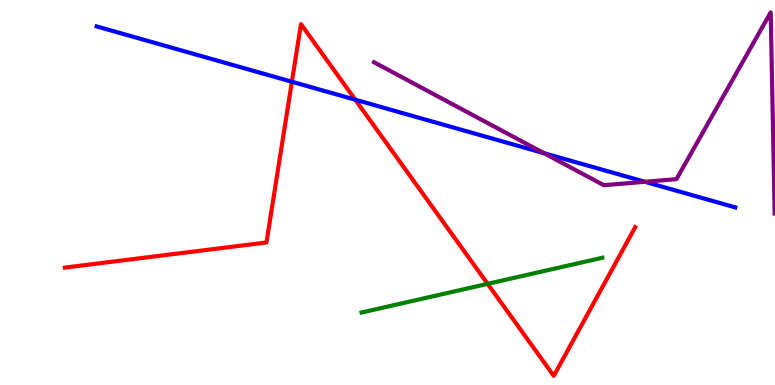[{'lines': ['blue', 'red'], 'intersections': [{'x': 3.77, 'y': 7.88}, {'x': 4.58, 'y': 7.41}]}, {'lines': ['green', 'red'], 'intersections': [{'x': 6.29, 'y': 2.63}]}, {'lines': ['purple', 'red'], 'intersections': []}, {'lines': ['blue', 'green'], 'intersections': []}, {'lines': ['blue', 'purple'], 'intersections': [{'x': 7.02, 'y': 6.02}, {'x': 8.32, 'y': 5.28}]}, {'lines': ['green', 'purple'], 'intersections': []}]